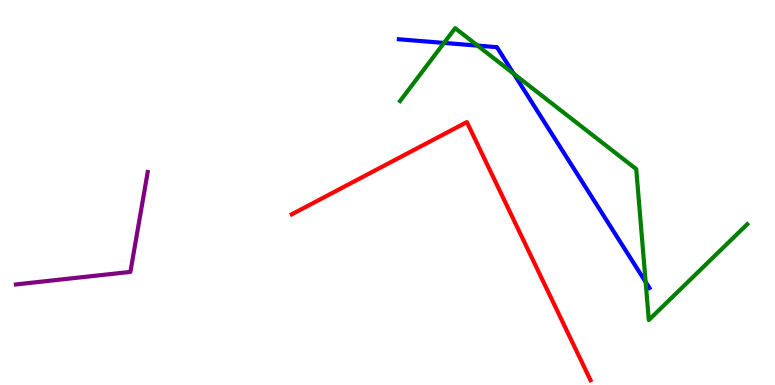[{'lines': ['blue', 'red'], 'intersections': []}, {'lines': ['green', 'red'], 'intersections': []}, {'lines': ['purple', 'red'], 'intersections': []}, {'lines': ['blue', 'green'], 'intersections': [{'x': 5.73, 'y': 8.89}, {'x': 6.16, 'y': 8.82}, {'x': 6.63, 'y': 8.08}, {'x': 8.33, 'y': 2.68}]}, {'lines': ['blue', 'purple'], 'intersections': []}, {'lines': ['green', 'purple'], 'intersections': []}]